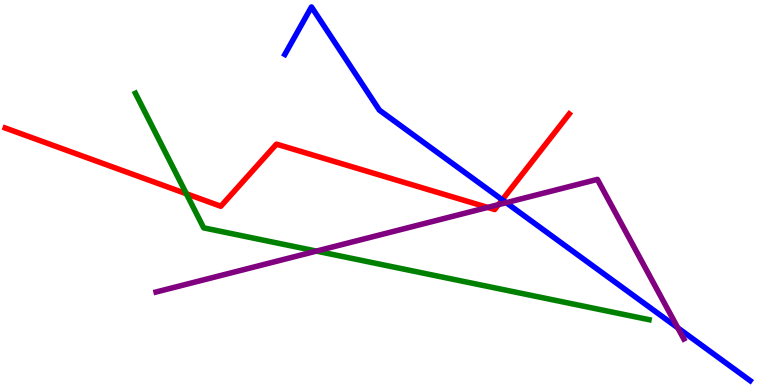[{'lines': ['blue', 'red'], 'intersections': [{'x': 6.48, 'y': 4.81}]}, {'lines': ['green', 'red'], 'intersections': [{'x': 2.4, 'y': 4.97}]}, {'lines': ['purple', 'red'], 'intersections': [{'x': 6.29, 'y': 4.61}, {'x': 6.43, 'y': 4.68}]}, {'lines': ['blue', 'green'], 'intersections': []}, {'lines': ['blue', 'purple'], 'intersections': [{'x': 6.53, 'y': 4.74}, {'x': 8.75, 'y': 1.48}]}, {'lines': ['green', 'purple'], 'intersections': [{'x': 4.08, 'y': 3.48}]}]